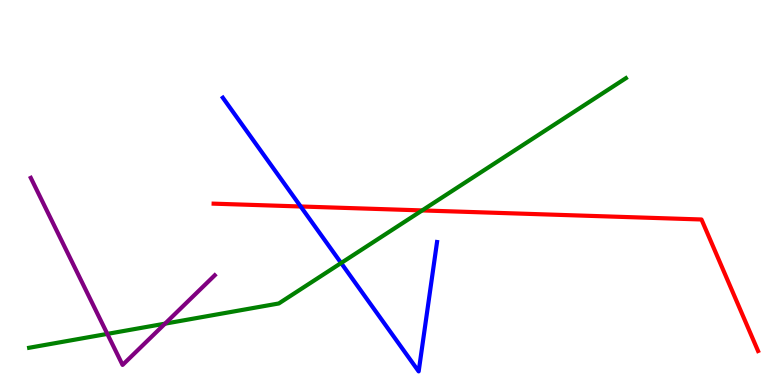[{'lines': ['blue', 'red'], 'intersections': [{'x': 3.88, 'y': 4.64}]}, {'lines': ['green', 'red'], 'intersections': [{'x': 5.45, 'y': 4.53}]}, {'lines': ['purple', 'red'], 'intersections': []}, {'lines': ['blue', 'green'], 'intersections': [{'x': 4.4, 'y': 3.17}]}, {'lines': ['blue', 'purple'], 'intersections': []}, {'lines': ['green', 'purple'], 'intersections': [{'x': 1.38, 'y': 1.33}, {'x': 2.13, 'y': 1.59}]}]